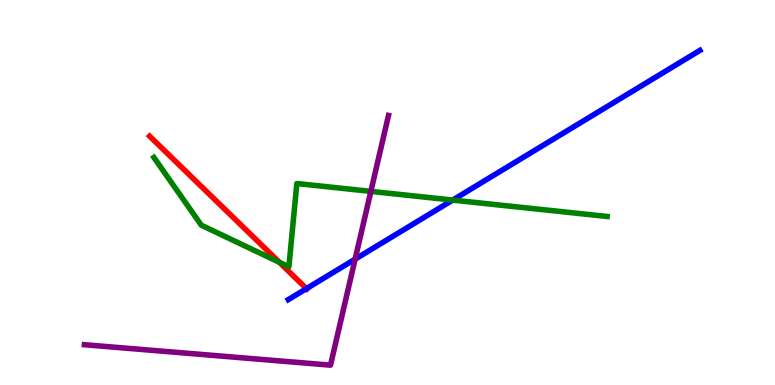[{'lines': ['blue', 'red'], 'intersections': [{'x': 3.95, 'y': 2.5}]}, {'lines': ['green', 'red'], 'intersections': [{'x': 3.6, 'y': 3.19}]}, {'lines': ['purple', 'red'], 'intersections': []}, {'lines': ['blue', 'green'], 'intersections': [{'x': 5.84, 'y': 4.8}]}, {'lines': ['blue', 'purple'], 'intersections': [{'x': 4.58, 'y': 3.27}]}, {'lines': ['green', 'purple'], 'intersections': [{'x': 4.79, 'y': 5.03}]}]